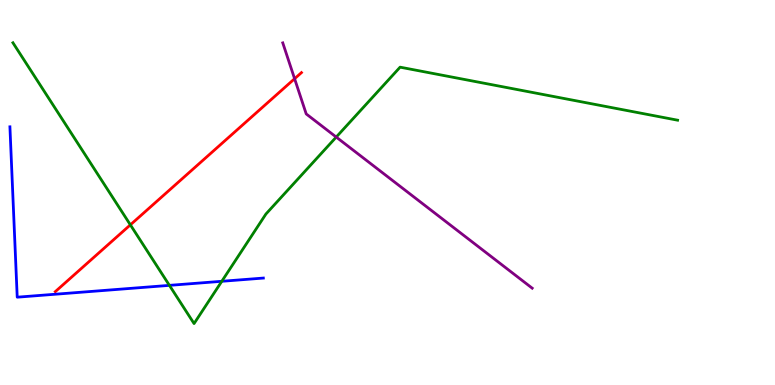[{'lines': ['blue', 'red'], 'intersections': []}, {'lines': ['green', 'red'], 'intersections': [{'x': 1.68, 'y': 4.16}]}, {'lines': ['purple', 'red'], 'intersections': [{'x': 3.8, 'y': 7.96}]}, {'lines': ['blue', 'green'], 'intersections': [{'x': 2.19, 'y': 2.59}, {'x': 2.86, 'y': 2.69}]}, {'lines': ['blue', 'purple'], 'intersections': []}, {'lines': ['green', 'purple'], 'intersections': [{'x': 4.34, 'y': 6.44}]}]